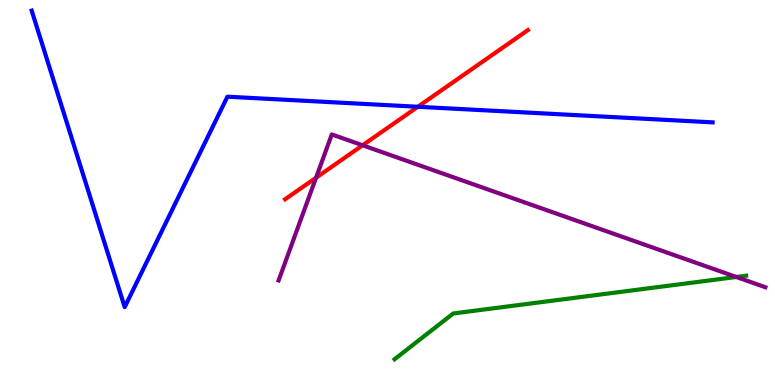[{'lines': ['blue', 'red'], 'intersections': [{'x': 5.39, 'y': 7.23}]}, {'lines': ['green', 'red'], 'intersections': []}, {'lines': ['purple', 'red'], 'intersections': [{'x': 4.08, 'y': 5.38}, {'x': 4.68, 'y': 6.23}]}, {'lines': ['blue', 'green'], 'intersections': []}, {'lines': ['blue', 'purple'], 'intersections': []}, {'lines': ['green', 'purple'], 'intersections': [{'x': 9.5, 'y': 2.81}]}]